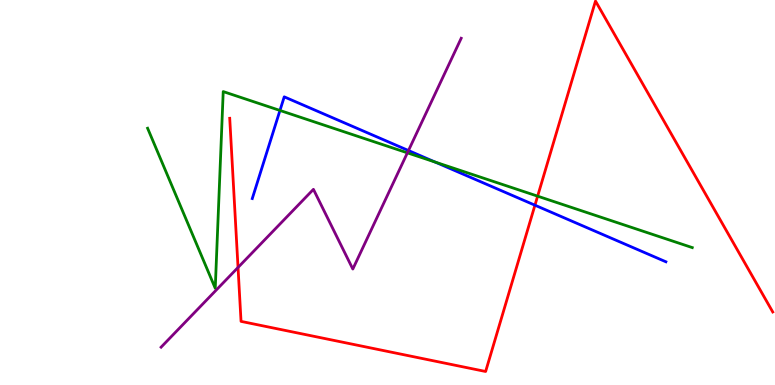[{'lines': ['blue', 'red'], 'intersections': [{'x': 6.9, 'y': 4.67}]}, {'lines': ['green', 'red'], 'intersections': [{'x': 6.94, 'y': 4.9}]}, {'lines': ['purple', 'red'], 'intersections': [{'x': 3.07, 'y': 3.05}]}, {'lines': ['blue', 'green'], 'intersections': [{'x': 3.61, 'y': 7.13}, {'x': 5.62, 'y': 5.79}]}, {'lines': ['blue', 'purple'], 'intersections': [{'x': 5.27, 'y': 6.09}]}, {'lines': ['green', 'purple'], 'intersections': [{'x': 5.26, 'y': 6.03}]}]